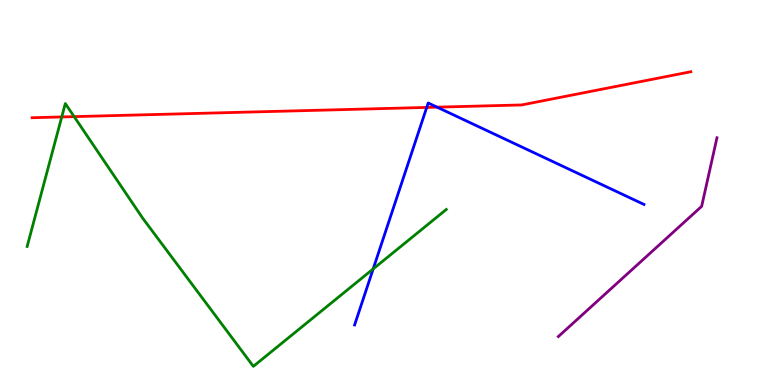[{'lines': ['blue', 'red'], 'intersections': [{'x': 5.51, 'y': 7.21}, {'x': 5.64, 'y': 7.22}]}, {'lines': ['green', 'red'], 'intersections': [{'x': 0.797, 'y': 6.96}, {'x': 0.957, 'y': 6.97}]}, {'lines': ['purple', 'red'], 'intersections': []}, {'lines': ['blue', 'green'], 'intersections': [{'x': 4.82, 'y': 3.01}]}, {'lines': ['blue', 'purple'], 'intersections': []}, {'lines': ['green', 'purple'], 'intersections': []}]